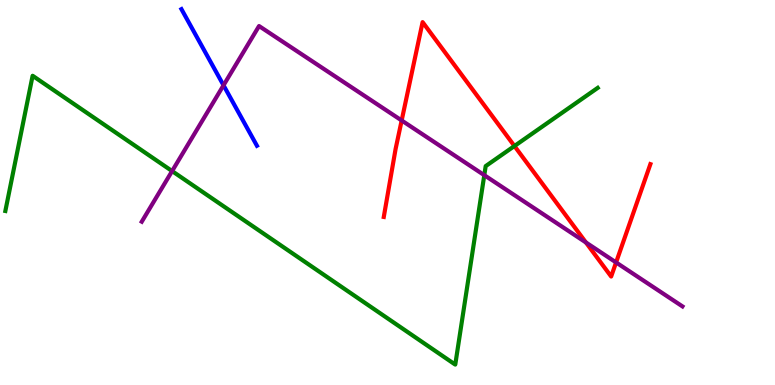[{'lines': ['blue', 'red'], 'intersections': []}, {'lines': ['green', 'red'], 'intersections': [{'x': 6.64, 'y': 6.21}]}, {'lines': ['purple', 'red'], 'intersections': [{'x': 5.18, 'y': 6.87}, {'x': 7.56, 'y': 3.7}, {'x': 7.95, 'y': 3.18}]}, {'lines': ['blue', 'green'], 'intersections': []}, {'lines': ['blue', 'purple'], 'intersections': [{'x': 2.88, 'y': 7.78}]}, {'lines': ['green', 'purple'], 'intersections': [{'x': 2.22, 'y': 5.56}, {'x': 6.25, 'y': 5.45}]}]